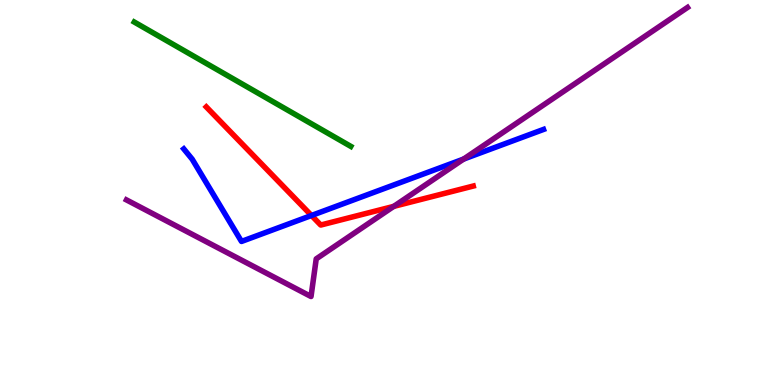[{'lines': ['blue', 'red'], 'intersections': [{'x': 4.02, 'y': 4.4}]}, {'lines': ['green', 'red'], 'intersections': []}, {'lines': ['purple', 'red'], 'intersections': [{'x': 5.08, 'y': 4.64}]}, {'lines': ['blue', 'green'], 'intersections': []}, {'lines': ['blue', 'purple'], 'intersections': [{'x': 5.98, 'y': 5.87}]}, {'lines': ['green', 'purple'], 'intersections': []}]